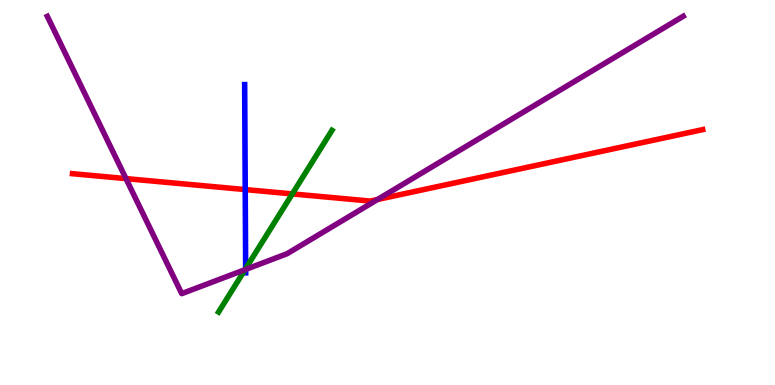[{'lines': ['blue', 'red'], 'intersections': [{'x': 3.16, 'y': 5.08}]}, {'lines': ['green', 'red'], 'intersections': [{'x': 3.77, 'y': 4.96}]}, {'lines': ['purple', 'red'], 'intersections': [{'x': 1.63, 'y': 5.36}, {'x': 4.87, 'y': 4.82}]}, {'lines': ['blue', 'green'], 'intersections': [{'x': 3.17, 'y': 3.02}]}, {'lines': ['blue', 'purple'], 'intersections': [{'x': 3.17, 'y': 3.0}]}, {'lines': ['green', 'purple'], 'intersections': [{'x': 3.16, 'y': 3.0}]}]